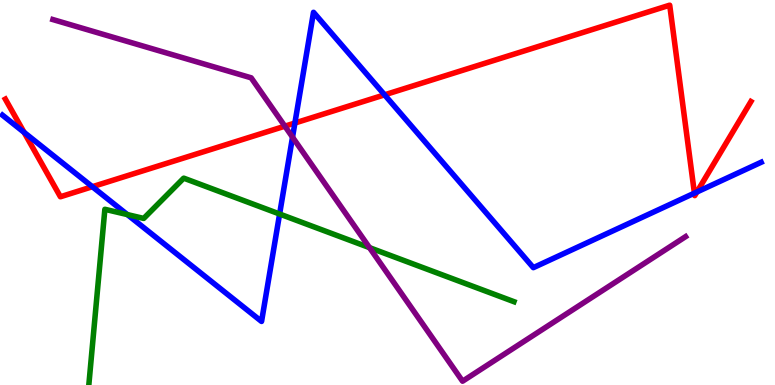[{'lines': ['blue', 'red'], 'intersections': [{'x': 0.311, 'y': 6.56}, {'x': 1.19, 'y': 5.15}, {'x': 3.81, 'y': 6.8}, {'x': 4.96, 'y': 7.54}, {'x': 8.96, 'y': 4.98}, {'x': 8.99, 'y': 5.01}]}, {'lines': ['green', 'red'], 'intersections': []}, {'lines': ['purple', 'red'], 'intersections': [{'x': 3.68, 'y': 6.72}]}, {'lines': ['blue', 'green'], 'intersections': [{'x': 1.64, 'y': 4.43}, {'x': 3.61, 'y': 4.44}]}, {'lines': ['blue', 'purple'], 'intersections': [{'x': 3.77, 'y': 6.44}]}, {'lines': ['green', 'purple'], 'intersections': [{'x': 4.77, 'y': 3.57}]}]